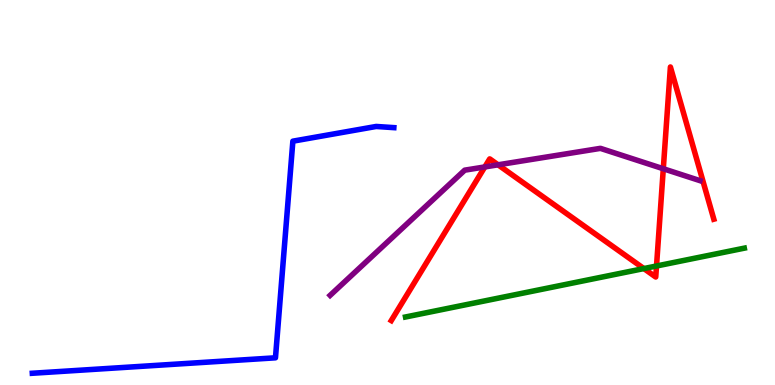[{'lines': ['blue', 'red'], 'intersections': []}, {'lines': ['green', 'red'], 'intersections': [{'x': 8.31, 'y': 3.02}, {'x': 8.47, 'y': 3.09}]}, {'lines': ['purple', 'red'], 'intersections': [{'x': 6.26, 'y': 5.66}, {'x': 6.43, 'y': 5.72}, {'x': 8.56, 'y': 5.62}]}, {'lines': ['blue', 'green'], 'intersections': []}, {'lines': ['blue', 'purple'], 'intersections': []}, {'lines': ['green', 'purple'], 'intersections': []}]